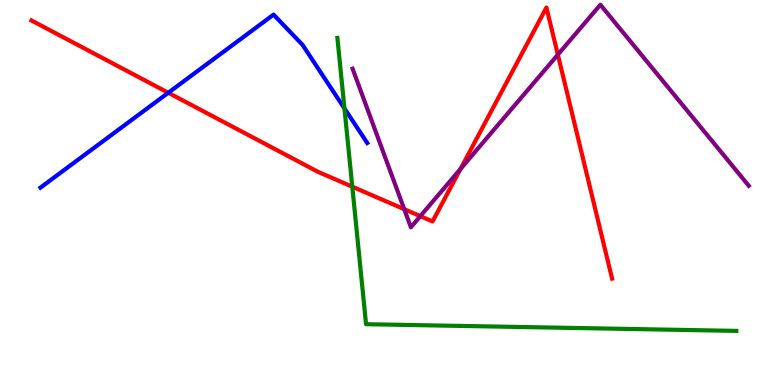[{'lines': ['blue', 'red'], 'intersections': [{'x': 2.17, 'y': 7.59}]}, {'lines': ['green', 'red'], 'intersections': [{'x': 4.55, 'y': 5.15}]}, {'lines': ['purple', 'red'], 'intersections': [{'x': 5.22, 'y': 4.57}, {'x': 5.42, 'y': 4.39}, {'x': 5.94, 'y': 5.61}, {'x': 7.2, 'y': 8.58}]}, {'lines': ['blue', 'green'], 'intersections': [{'x': 4.44, 'y': 7.18}]}, {'lines': ['blue', 'purple'], 'intersections': []}, {'lines': ['green', 'purple'], 'intersections': []}]